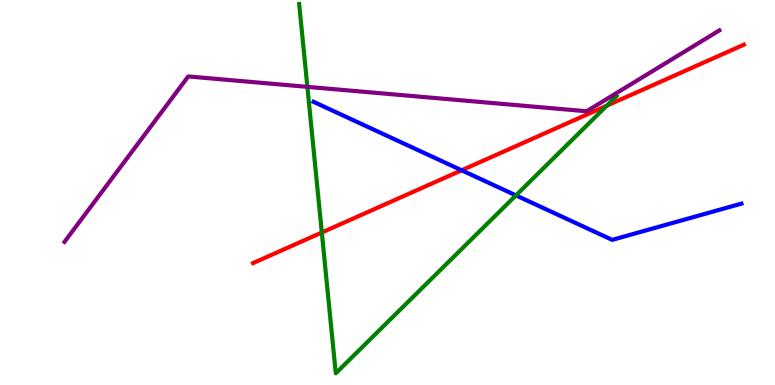[{'lines': ['blue', 'red'], 'intersections': [{'x': 5.96, 'y': 5.58}]}, {'lines': ['green', 'red'], 'intersections': [{'x': 4.15, 'y': 3.96}, {'x': 7.83, 'y': 7.25}]}, {'lines': ['purple', 'red'], 'intersections': []}, {'lines': ['blue', 'green'], 'intersections': [{'x': 6.66, 'y': 4.93}]}, {'lines': ['blue', 'purple'], 'intersections': []}, {'lines': ['green', 'purple'], 'intersections': [{'x': 3.97, 'y': 7.74}]}]